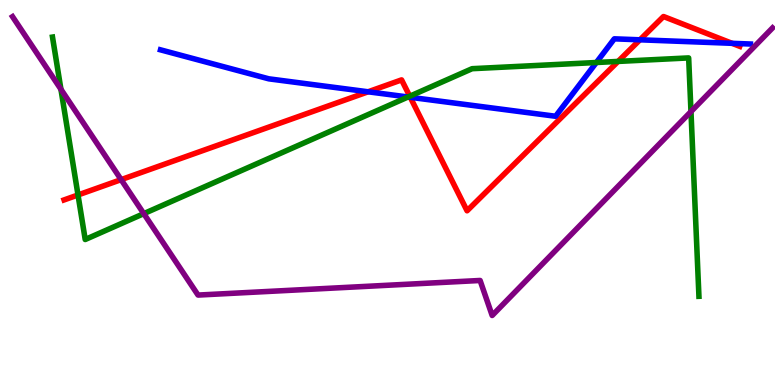[{'lines': ['blue', 'red'], 'intersections': [{'x': 4.75, 'y': 7.62}, {'x': 5.29, 'y': 7.47}, {'x': 8.26, 'y': 8.97}, {'x': 9.45, 'y': 8.87}]}, {'lines': ['green', 'red'], 'intersections': [{'x': 1.01, 'y': 4.94}, {'x': 5.29, 'y': 7.5}, {'x': 7.98, 'y': 8.4}]}, {'lines': ['purple', 'red'], 'intersections': [{'x': 1.56, 'y': 5.33}]}, {'lines': ['blue', 'green'], 'intersections': [{'x': 5.26, 'y': 7.48}, {'x': 7.69, 'y': 8.38}]}, {'lines': ['blue', 'purple'], 'intersections': []}, {'lines': ['green', 'purple'], 'intersections': [{'x': 0.786, 'y': 7.68}, {'x': 1.86, 'y': 4.45}, {'x': 8.92, 'y': 7.1}]}]